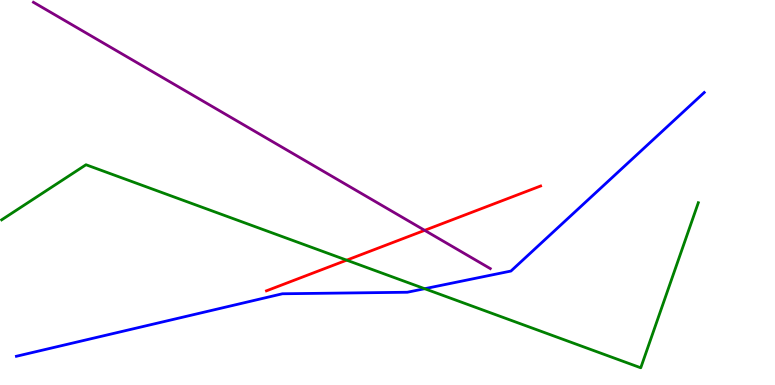[{'lines': ['blue', 'red'], 'intersections': []}, {'lines': ['green', 'red'], 'intersections': [{'x': 4.47, 'y': 3.24}]}, {'lines': ['purple', 'red'], 'intersections': [{'x': 5.48, 'y': 4.02}]}, {'lines': ['blue', 'green'], 'intersections': [{'x': 5.48, 'y': 2.5}]}, {'lines': ['blue', 'purple'], 'intersections': []}, {'lines': ['green', 'purple'], 'intersections': []}]